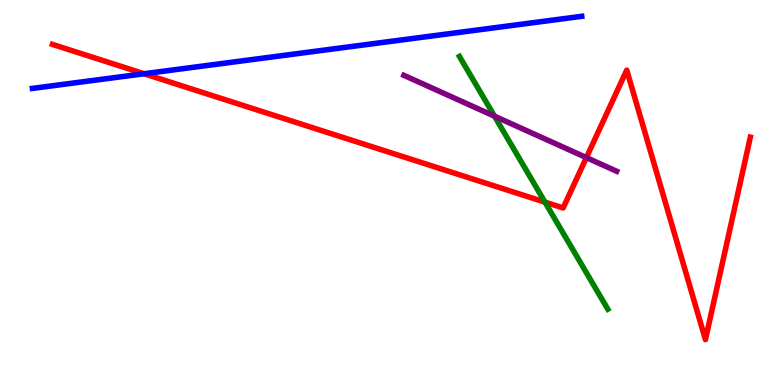[{'lines': ['blue', 'red'], 'intersections': [{'x': 1.86, 'y': 8.08}]}, {'lines': ['green', 'red'], 'intersections': [{'x': 7.03, 'y': 4.75}]}, {'lines': ['purple', 'red'], 'intersections': [{'x': 7.57, 'y': 5.91}]}, {'lines': ['blue', 'green'], 'intersections': []}, {'lines': ['blue', 'purple'], 'intersections': []}, {'lines': ['green', 'purple'], 'intersections': [{'x': 6.38, 'y': 6.98}]}]